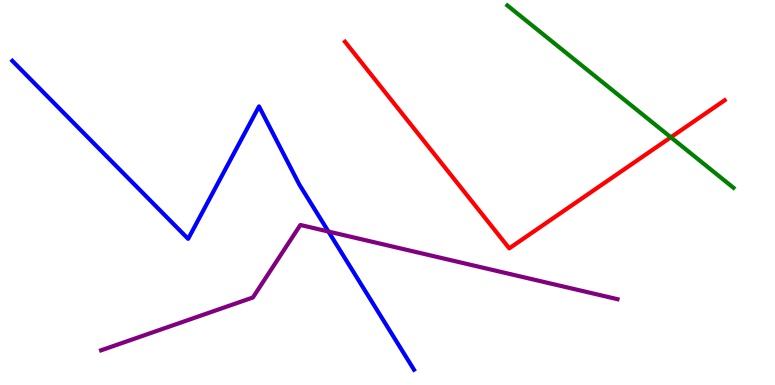[{'lines': ['blue', 'red'], 'intersections': []}, {'lines': ['green', 'red'], 'intersections': [{'x': 8.66, 'y': 6.43}]}, {'lines': ['purple', 'red'], 'intersections': []}, {'lines': ['blue', 'green'], 'intersections': []}, {'lines': ['blue', 'purple'], 'intersections': [{'x': 4.24, 'y': 3.99}]}, {'lines': ['green', 'purple'], 'intersections': []}]